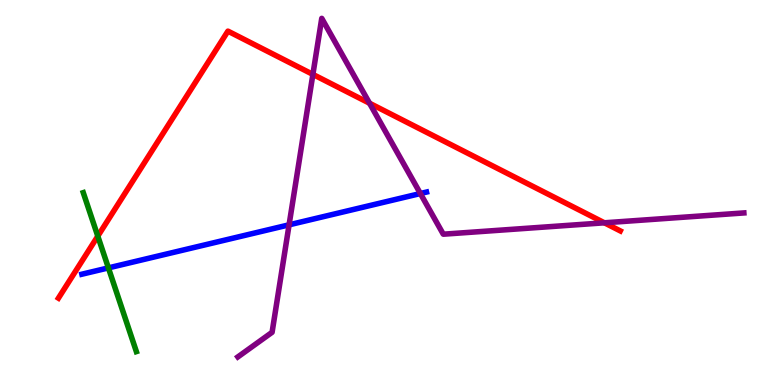[{'lines': ['blue', 'red'], 'intersections': []}, {'lines': ['green', 'red'], 'intersections': [{'x': 1.26, 'y': 3.87}]}, {'lines': ['purple', 'red'], 'intersections': [{'x': 4.04, 'y': 8.07}, {'x': 4.77, 'y': 7.32}, {'x': 7.8, 'y': 4.21}]}, {'lines': ['blue', 'green'], 'intersections': [{'x': 1.4, 'y': 3.04}]}, {'lines': ['blue', 'purple'], 'intersections': [{'x': 3.73, 'y': 4.16}, {'x': 5.42, 'y': 4.97}]}, {'lines': ['green', 'purple'], 'intersections': []}]